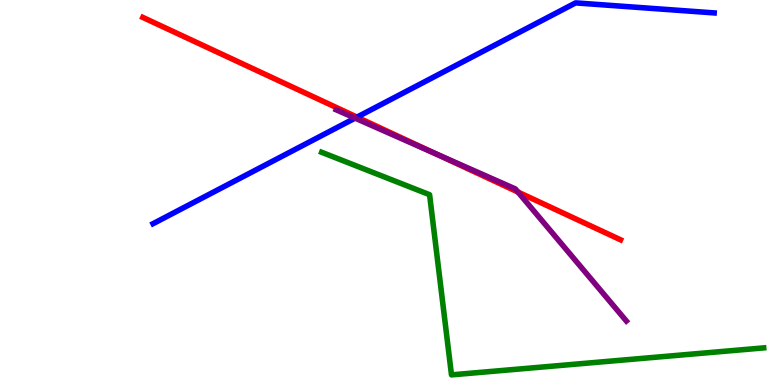[{'lines': ['blue', 'red'], 'intersections': [{'x': 4.61, 'y': 6.96}]}, {'lines': ['green', 'red'], 'intersections': []}, {'lines': ['purple', 'red'], 'intersections': [{'x': 5.62, 'y': 6.01}, {'x': 6.68, 'y': 5.01}]}, {'lines': ['blue', 'green'], 'intersections': []}, {'lines': ['blue', 'purple'], 'intersections': [{'x': 4.58, 'y': 6.93}]}, {'lines': ['green', 'purple'], 'intersections': []}]